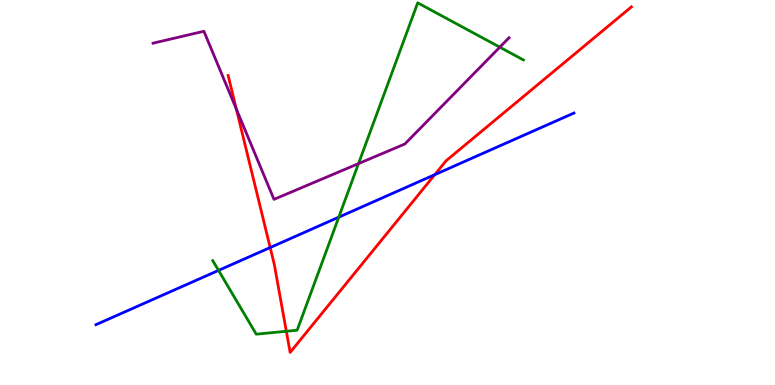[{'lines': ['blue', 'red'], 'intersections': [{'x': 3.49, 'y': 3.57}, {'x': 5.61, 'y': 5.46}]}, {'lines': ['green', 'red'], 'intersections': [{'x': 3.69, 'y': 1.4}]}, {'lines': ['purple', 'red'], 'intersections': [{'x': 3.05, 'y': 7.17}]}, {'lines': ['blue', 'green'], 'intersections': [{'x': 2.82, 'y': 2.98}, {'x': 4.37, 'y': 4.36}]}, {'lines': ['blue', 'purple'], 'intersections': []}, {'lines': ['green', 'purple'], 'intersections': [{'x': 4.63, 'y': 5.75}, {'x': 6.45, 'y': 8.77}]}]